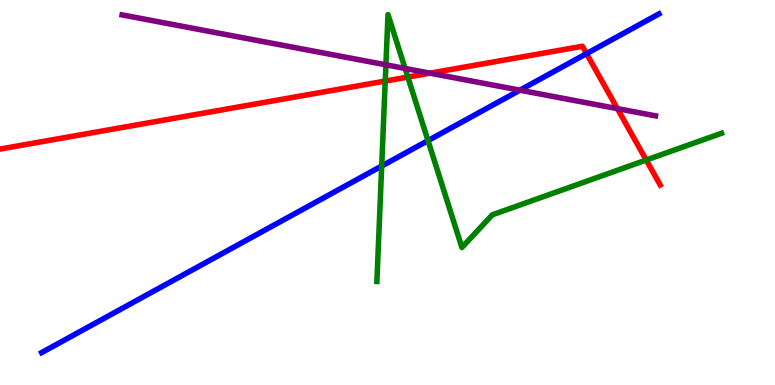[{'lines': ['blue', 'red'], 'intersections': [{'x': 7.57, 'y': 8.61}]}, {'lines': ['green', 'red'], 'intersections': [{'x': 4.97, 'y': 7.89}, {'x': 5.26, 'y': 8.0}, {'x': 8.34, 'y': 5.84}]}, {'lines': ['purple', 'red'], 'intersections': [{'x': 5.55, 'y': 8.1}, {'x': 7.97, 'y': 7.18}]}, {'lines': ['blue', 'green'], 'intersections': [{'x': 4.93, 'y': 5.69}, {'x': 5.52, 'y': 6.35}]}, {'lines': ['blue', 'purple'], 'intersections': [{'x': 6.71, 'y': 7.66}]}, {'lines': ['green', 'purple'], 'intersections': [{'x': 4.98, 'y': 8.32}, {'x': 5.23, 'y': 8.22}]}]